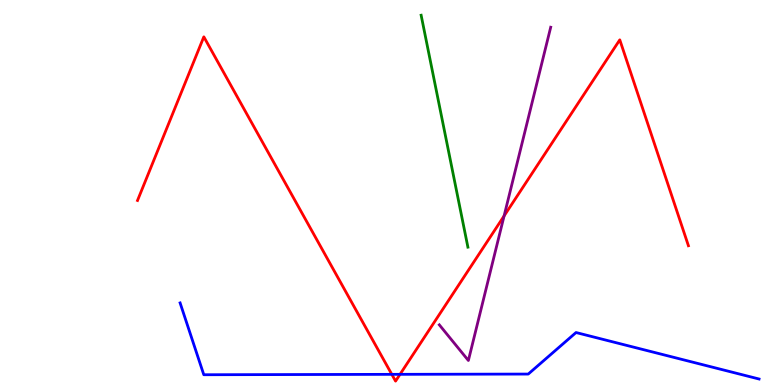[{'lines': ['blue', 'red'], 'intersections': [{'x': 5.06, 'y': 0.277}, {'x': 5.16, 'y': 0.277}]}, {'lines': ['green', 'red'], 'intersections': []}, {'lines': ['purple', 'red'], 'intersections': [{'x': 6.5, 'y': 4.39}]}, {'lines': ['blue', 'green'], 'intersections': []}, {'lines': ['blue', 'purple'], 'intersections': []}, {'lines': ['green', 'purple'], 'intersections': []}]